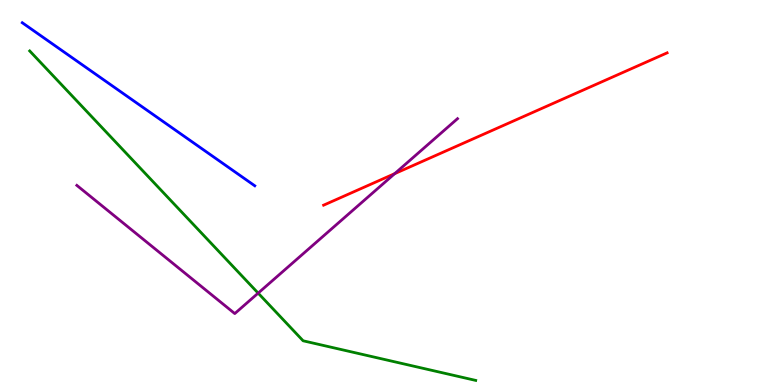[{'lines': ['blue', 'red'], 'intersections': []}, {'lines': ['green', 'red'], 'intersections': []}, {'lines': ['purple', 'red'], 'intersections': [{'x': 5.09, 'y': 5.49}]}, {'lines': ['blue', 'green'], 'intersections': []}, {'lines': ['blue', 'purple'], 'intersections': []}, {'lines': ['green', 'purple'], 'intersections': [{'x': 3.33, 'y': 2.39}]}]